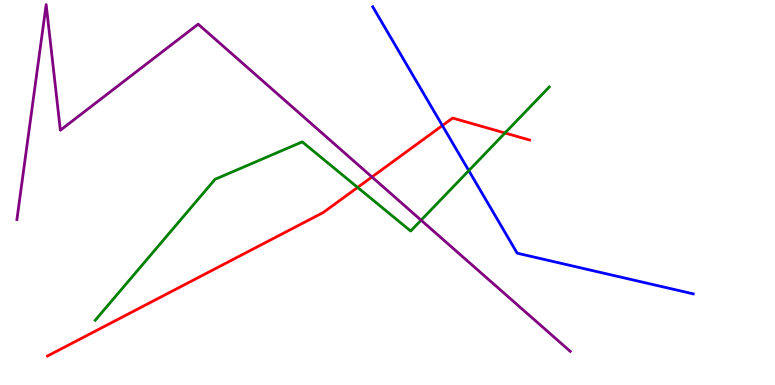[{'lines': ['blue', 'red'], 'intersections': [{'x': 5.71, 'y': 6.74}]}, {'lines': ['green', 'red'], 'intersections': [{'x': 4.61, 'y': 5.13}, {'x': 6.52, 'y': 6.55}]}, {'lines': ['purple', 'red'], 'intersections': [{'x': 4.8, 'y': 5.4}]}, {'lines': ['blue', 'green'], 'intersections': [{'x': 6.05, 'y': 5.57}]}, {'lines': ['blue', 'purple'], 'intersections': []}, {'lines': ['green', 'purple'], 'intersections': [{'x': 5.43, 'y': 4.28}]}]